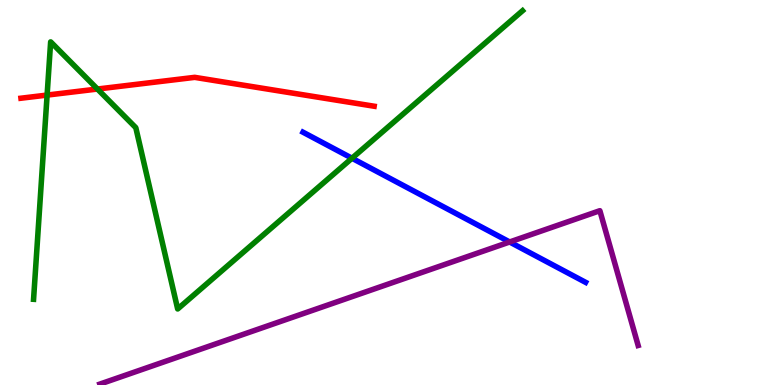[{'lines': ['blue', 'red'], 'intersections': []}, {'lines': ['green', 'red'], 'intersections': [{'x': 0.608, 'y': 7.53}, {'x': 1.26, 'y': 7.69}]}, {'lines': ['purple', 'red'], 'intersections': []}, {'lines': ['blue', 'green'], 'intersections': [{'x': 4.54, 'y': 5.89}]}, {'lines': ['blue', 'purple'], 'intersections': [{'x': 6.58, 'y': 3.71}]}, {'lines': ['green', 'purple'], 'intersections': []}]